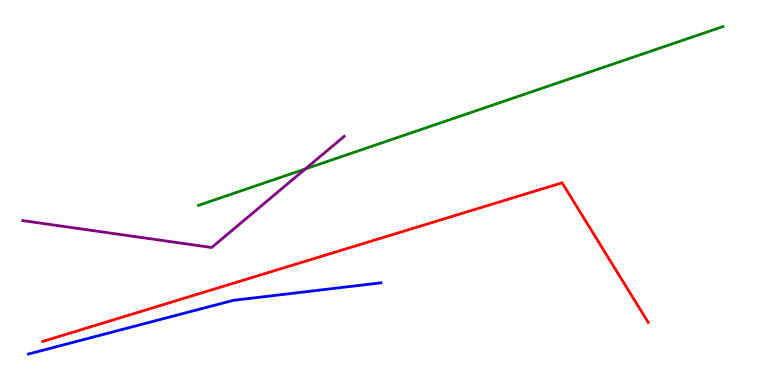[{'lines': ['blue', 'red'], 'intersections': []}, {'lines': ['green', 'red'], 'intersections': []}, {'lines': ['purple', 'red'], 'intersections': []}, {'lines': ['blue', 'green'], 'intersections': []}, {'lines': ['blue', 'purple'], 'intersections': []}, {'lines': ['green', 'purple'], 'intersections': [{'x': 3.94, 'y': 5.61}]}]